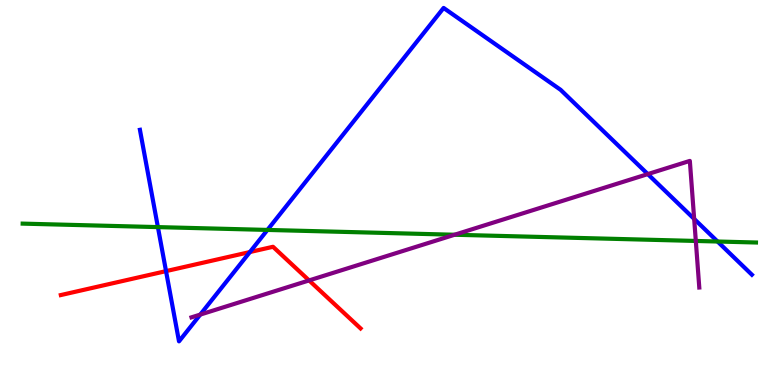[{'lines': ['blue', 'red'], 'intersections': [{'x': 2.14, 'y': 2.96}, {'x': 3.22, 'y': 3.45}]}, {'lines': ['green', 'red'], 'intersections': []}, {'lines': ['purple', 'red'], 'intersections': [{'x': 3.99, 'y': 2.72}]}, {'lines': ['blue', 'green'], 'intersections': [{'x': 2.04, 'y': 4.1}, {'x': 3.45, 'y': 4.03}, {'x': 9.26, 'y': 3.73}]}, {'lines': ['blue', 'purple'], 'intersections': [{'x': 2.58, 'y': 1.83}, {'x': 8.36, 'y': 5.48}, {'x': 8.96, 'y': 4.31}]}, {'lines': ['green', 'purple'], 'intersections': [{'x': 5.87, 'y': 3.9}, {'x': 8.98, 'y': 3.74}]}]